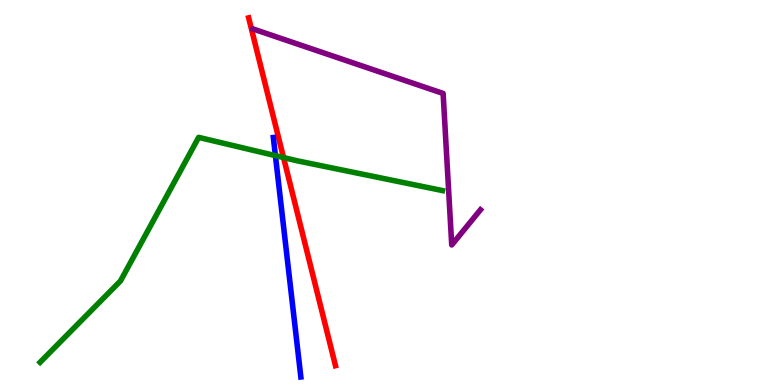[{'lines': ['blue', 'red'], 'intersections': []}, {'lines': ['green', 'red'], 'intersections': [{'x': 3.66, 'y': 5.91}]}, {'lines': ['purple', 'red'], 'intersections': []}, {'lines': ['blue', 'green'], 'intersections': [{'x': 3.55, 'y': 5.96}]}, {'lines': ['blue', 'purple'], 'intersections': []}, {'lines': ['green', 'purple'], 'intersections': []}]